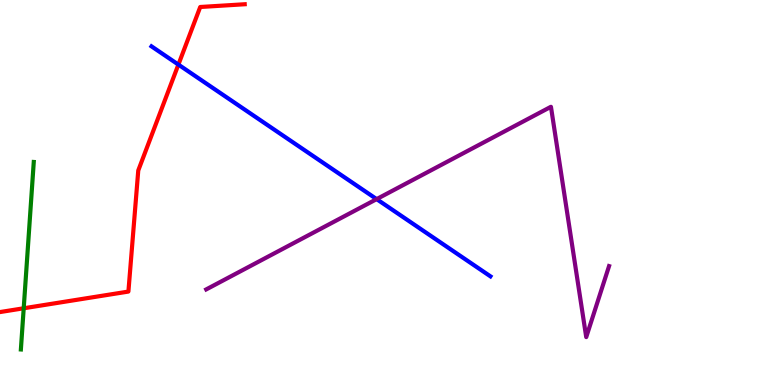[{'lines': ['blue', 'red'], 'intersections': [{'x': 2.3, 'y': 8.32}]}, {'lines': ['green', 'red'], 'intersections': [{'x': 0.306, 'y': 1.99}]}, {'lines': ['purple', 'red'], 'intersections': []}, {'lines': ['blue', 'green'], 'intersections': []}, {'lines': ['blue', 'purple'], 'intersections': [{'x': 4.86, 'y': 4.83}]}, {'lines': ['green', 'purple'], 'intersections': []}]